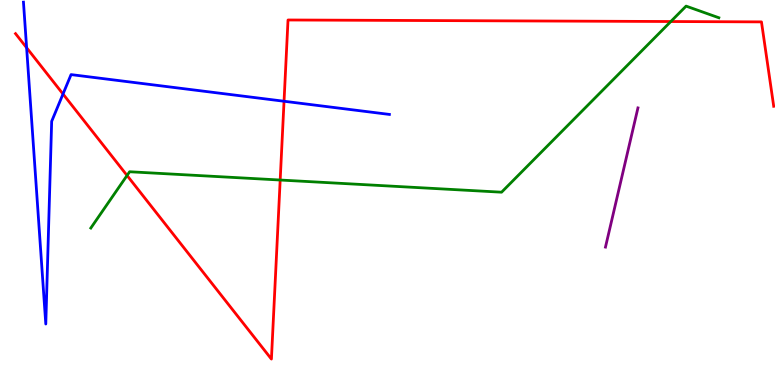[{'lines': ['blue', 'red'], 'intersections': [{'x': 0.343, 'y': 8.76}, {'x': 0.813, 'y': 7.56}, {'x': 3.67, 'y': 7.37}]}, {'lines': ['green', 'red'], 'intersections': [{'x': 1.64, 'y': 5.44}, {'x': 3.62, 'y': 5.32}, {'x': 8.66, 'y': 9.44}]}, {'lines': ['purple', 'red'], 'intersections': []}, {'lines': ['blue', 'green'], 'intersections': []}, {'lines': ['blue', 'purple'], 'intersections': []}, {'lines': ['green', 'purple'], 'intersections': []}]